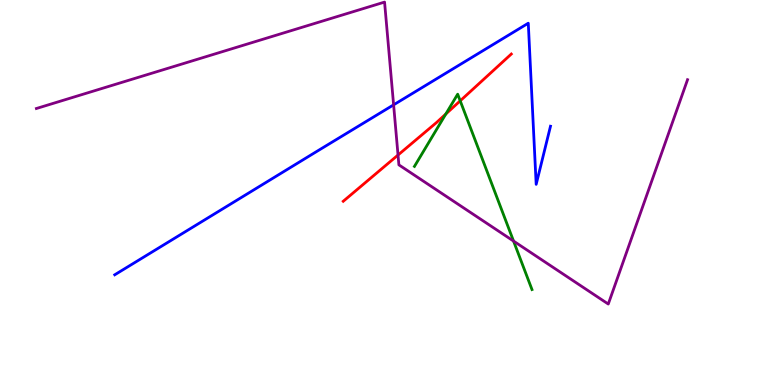[{'lines': ['blue', 'red'], 'intersections': []}, {'lines': ['green', 'red'], 'intersections': [{'x': 5.75, 'y': 7.04}, {'x': 5.94, 'y': 7.38}]}, {'lines': ['purple', 'red'], 'intersections': [{'x': 5.14, 'y': 5.97}]}, {'lines': ['blue', 'green'], 'intersections': []}, {'lines': ['blue', 'purple'], 'intersections': [{'x': 5.08, 'y': 7.28}]}, {'lines': ['green', 'purple'], 'intersections': [{'x': 6.63, 'y': 3.74}]}]